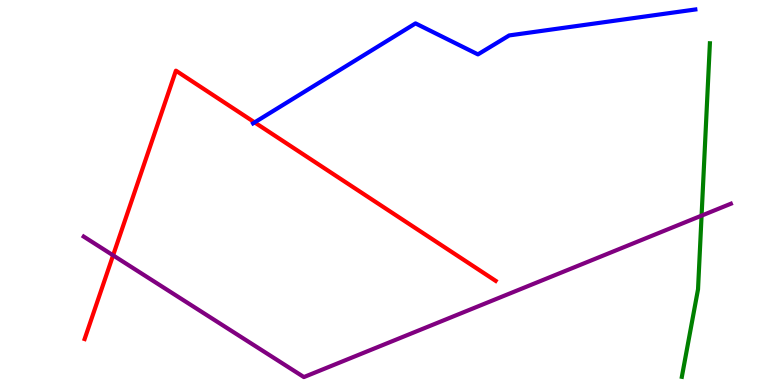[{'lines': ['blue', 'red'], 'intersections': [{'x': 3.29, 'y': 6.82}]}, {'lines': ['green', 'red'], 'intersections': []}, {'lines': ['purple', 'red'], 'intersections': [{'x': 1.46, 'y': 3.37}]}, {'lines': ['blue', 'green'], 'intersections': []}, {'lines': ['blue', 'purple'], 'intersections': []}, {'lines': ['green', 'purple'], 'intersections': [{'x': 9.05, 'y': 4.4}]}]